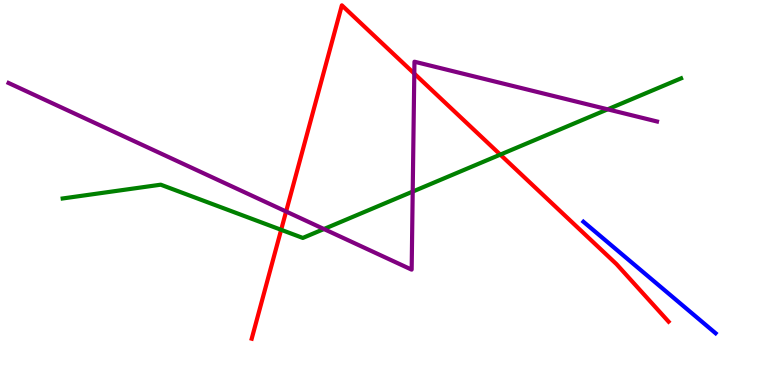[{'lines': ['blue', 'red'], 'intersections': []}, {'lines': ['green', 'red'], 'intersections': [{'x': 3.63, 'y': 4.03}, {'x': 6.46, 'y': 5.98}]}, {'lines': ['purple', 'red'], 'intersections': [{'x': 3.69, 'y': 4.51}, {'x': 5.35, 'y': 8.09}]}, {'lines': ['blue', 'green'], 'intersections': []}, {'lines': ['blue', 'purple'], 'intersections': []}, {'lines': ['green', 'purple'], 'intersections': [{'x': 4.18, 'y': 4.05}, {'x': 5.33, 'y': 5.02}, {'x': 7.84, 'y': 7.16}]}]